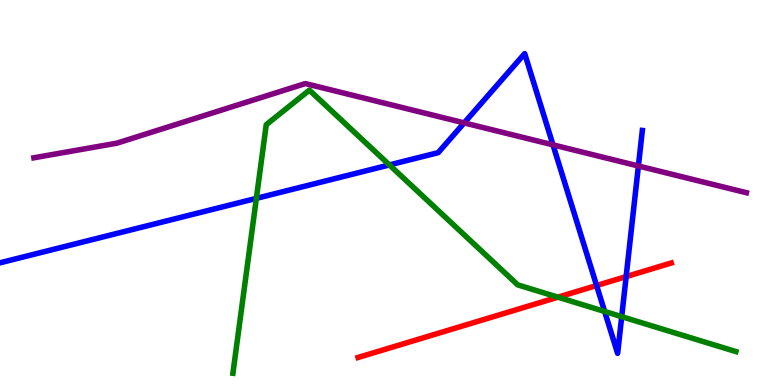[{'lines': ['blue', 'red'], 'intersections': [{'x': 7.7, 'y': 2.58}, {'x': 8.08, 'y': 2.82}]}, {'lines': ['green', 'red'], 'intersections': [{'x': 7.2, 'y': 2.28}]}, {'lines': ['purple', 'red'], 'intersections': []}, {'lines': ['blue', 'green'], 'intersections': [{'x': 3.31, 'y': 4.85}, {'x': 5.02, 'y': 5.72}, {'x': 7.8, 'y': 1.91}, {'x': 8.02, 'y': 1.77}]}, {'lines': ['blue', 'purple'], 'intersections': [{'x': 5.99, 'y': 6.81}, {'x': 7.14, 'y': 6.24}, {'x': 8.24, 'y': 5.69}]}, {'lines': ['green', 'purple'], 'intersections': []}]